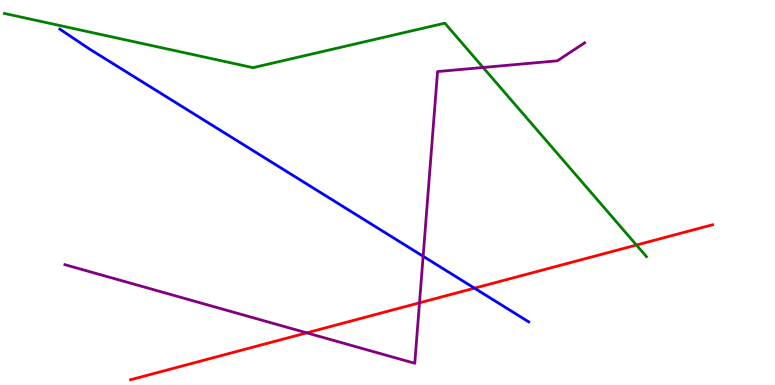[{'lines': ['blue', 'red'], 'intersections': [{'x': 6.12, 'y': 2.52}]}, {'lines': ['green', 'red'], 'intersections': [{'x': 8.21, 'y': 3.64}]}, {'lines': ['purple', 'red'], 'intersections': [{'x': 3.96, 'y': 1.35}, {'x': 5.41, 'y': 2.13}]}, {'lines': ['blue', 'green'], 'intersections': []}, {'lines': ['blue', 'purple'], 'intersections': [{'x': 5.46, 'y': 3.34}]}, {'lines': ['green', 'purple'], 'intersections': [{'x': 6.23, 'y': 8.25}]}]